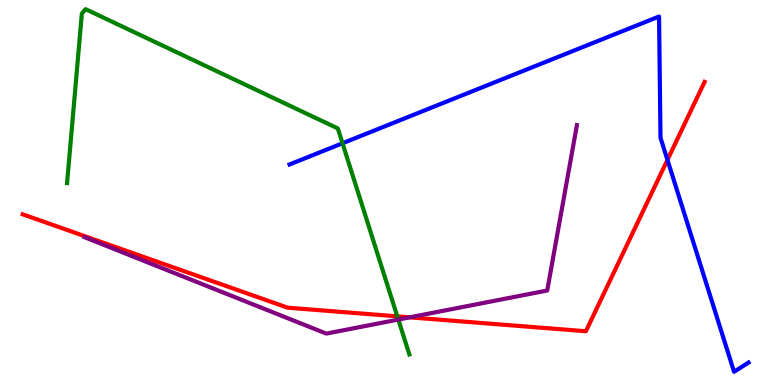[{'lines': ['blue', 'red'], 'intersections': [{'x': 8.61, 'y': 5.85}]}, {'lines': ['green', 'red'], 'intersections': [{'x': 5.13, 'y': 1.78}]}, {'lines': ['purple', 'red'], 'intersections': [{'x': 5.29, 'y': 1.76}]}, {'lines': ['blue', 'green'], 'intersections': [{'x': 4.42, 'y': 6.28}]}, {'lines': ['blue', 'purple'], 'intersections': []}, {'lines': ['green', 'purple'], 'intersections': [{'x': 5.14, 'y': 1.7}]}]